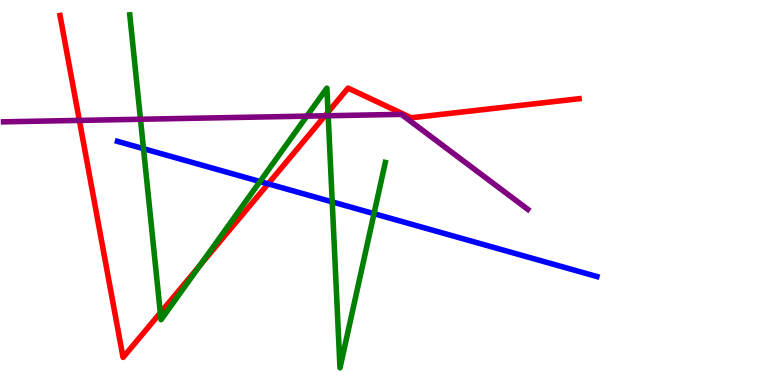[{'lines': ['blue', 'red'], 'intersections': [{'x': 3.46, 'y': 5.23}]}, {'lines': ['green', 'red'], 'intersections': [{'x': 2.07, 'y': 1.87}, {'x': 2.58, 'y': 3.1}, {'x': 4.23, 'y': 7.09}]}, {'lines': ['purple', 'red'], 'intersections': [{'x': 1.02, 'y': 6.87}, {'x': 4.19, 'y': 6.99}]}, {'lines': ['blue', 'green'], 'intersections': [{'x': 1.85, 'y': 6.14}, {'x': 3.35, 'y': 5.28}, {'x': 4.29, 'y': 4.76}, {'x': 4.83, 'y': 4.45}]}, {'lines': ['blue', 'purple'], 'intersections': []}, {'lines': ['green', 'purple'], 'intersections': [{'x': 1.81, 'y': 6.9}, {'x': 3.96, 'y': 6.98}, {'x': 4.23, 'y': 6.99}]}]